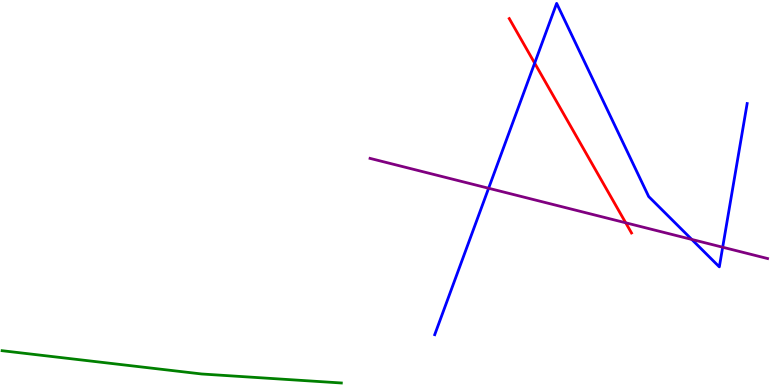[{'lines': ['blue', 'red'], 'intersections': [{'x': 6.9, 'y': 8.36}]}, {'lines': ['green', 'red'], 'intersections': []}, {'lines': ['purple', 'red'], 'intersections': [{'x': 8.07, 'y': 4.21}]}, {'lines': ['blue', 'green'], 'intersections': []}, {'lines': ['blue', 'purple'], 'intersections': [{'x': 6.3, 'y': 5.11}, {'x': 8.93, 'y': 3.78}, {'x': 9.32, 'y': 3.58}]}, {'lines': ['green', 'purple'], 'intersections': []}]